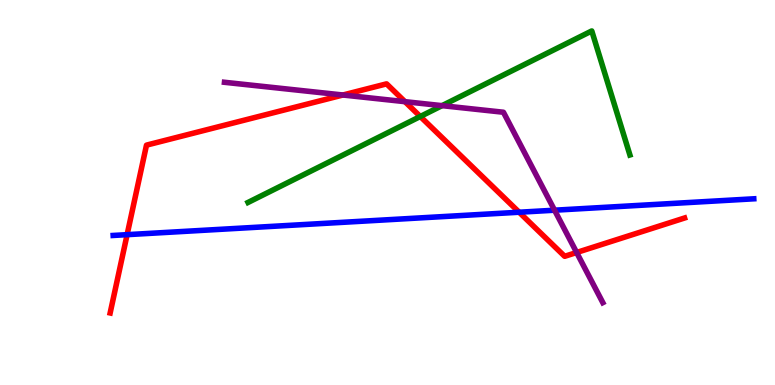[{'lines': ['blue', 'red'], 'intersections': [{'x': 1.64, 'y': 3.9}, {'x': 6.7, 'y': 4.49}]}, {'lines': ['green', 'red'], 'intersections': [{'x': 5.42, 'y': 6.97}]}, {'lines': ['purple', 'red'], 'intersections': [{'x': 4.42, 'y': 7.53}, {'x': 5.23, 'y': 7.36}, {'x': 7.44, 'y': 3.44}]}, {'lines': ['blue', 'green'], 'intersections': []}, {'lines': ['blue', 'purple'], 'intersections': [{'x': 7.16, 'y': 4.54}]}, {'lines': ['green', 'purple'], 'intersections': [{'x': 5.7, 'y': 7.26}]}]